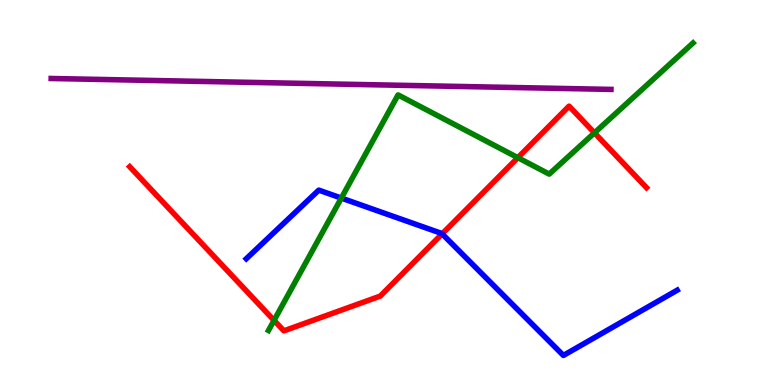[{'lines': ['blue', 'red'], 'intersections': [{'x': 5.7, 'y': 3.93}]}, {'lines': ['green', 'red'], 'intersections': [{'x': 3.54, 'y': 1.68}, {'x': 6.68, 'y': 5.9}, {'x': 7.67, 'y': 6.55}]}, {'lines': ['purple', 'red'], 'intersections': []}, {'lines': ['blue', 'green'], 'intersections': [{'x': 4.4, 'y': 4.86}]}, {'lines': ['blue', 'purple'], 'intersections': []}, {'lines': ['green', 'purple'], 'intersections': []}]